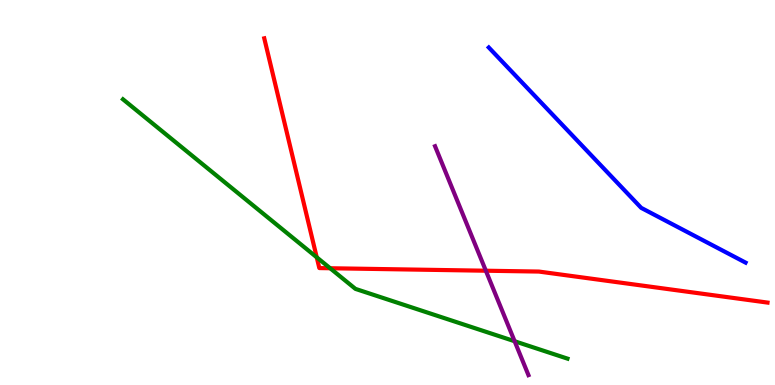[{'lines': ['blue', 'red'], 'intersections': []}, {'lines': ['green', 'red'], 'intersections': [{'x': 4.09, 'y': 3.32}, {'x': 4.26, 'y': 3.03}]}, {'lines': ['purple', 'red'], 'intersections': [{'x': 6.27, 'y': 2.97}]}, {'lines': ['blue', 'green'], 'intersections': []}, {'lines': ['blue', 'purple'], 'intersections': []}, {'lines': ['green', 'purple'], 'intersections': [{'x': 6.64, 'y': 1.14}]}]